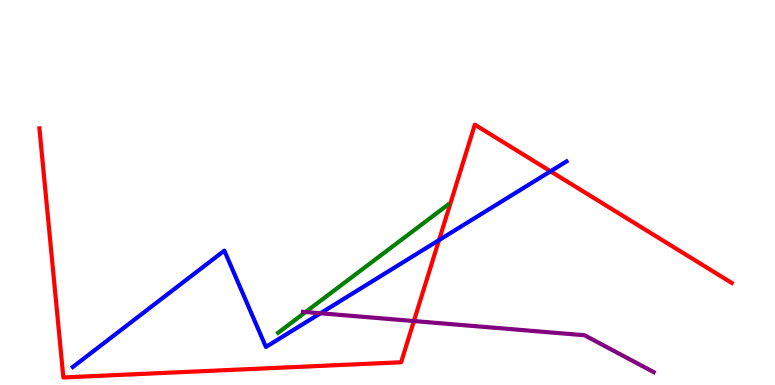[{'lines': ['blue', 'red'], 'intersections': [{'x': 5.66, 'y': 3.76}, {'x': 7.1, 'y': 5.55}]}, {'lines': ['green', 'red'], 'intersections': []}, {'lines': ['purple', 'red'], 'intersections': [{'x': 5.34, 'y': 1.66}]}, {'lines': ['blue', 'green'], 'intersections': []}, {'lines': ['blue', 'purple'], 'intersections': [{'x': 4.14, 'y': 1.86}]}, {'lines': ['green', 'purple'], 'intersections': [{'x': 3.94, 'y': 1.9}]}]